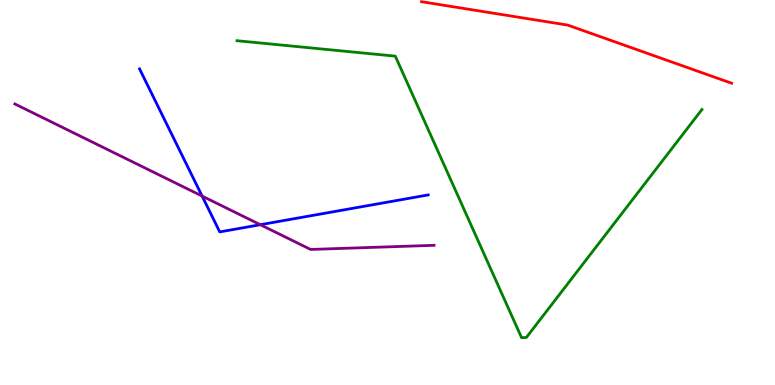[{'lines': ['blue', 'red'], 'intersections': []}, {'lines': ['green', 'red'], 'intersections': []}, {'lines': ['purple', 'red'], 'intersections': []}, {'lines': ['blue', 'green'], 'intersections': []}, {'lines': ['blue', 'purple'], 'intersections': [{'x': 2.61, 'y': 4.91}, {'x': 3.36, 'y': 4.16}]}, {'lines': ['green', 'purple'], 'intersections': []}]